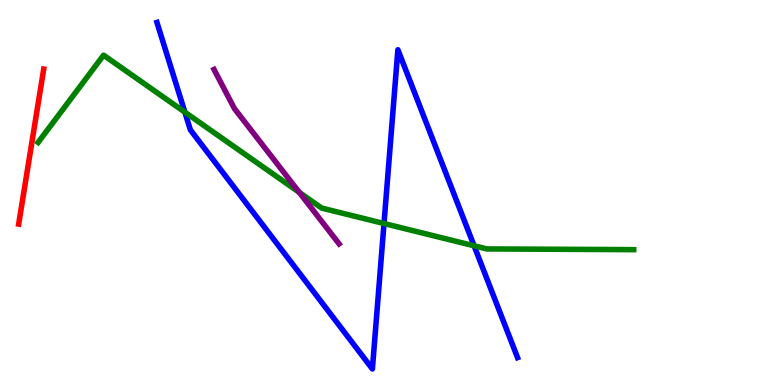[{'lines': ['blue', 'red'], 'intersections': []}, {'lines': ['green', 'red'], 'intersections': []}, {'lines': ['purple', 'red'], 'intersections': []}, {'lines': ['blue', 'green'], 'intersections': [{'x': 2.39, 'y': 7.09}, {'x': 4.95, 'y': 4.19}, {'x': 6.12, 'y': 3.62}]}, {'lines': ['blue', 'purple'], 'intersections': []}, {'lines': ['green', 'purple'], 'intersections': [{'x': 3.86, 'y': 5.0}]}]